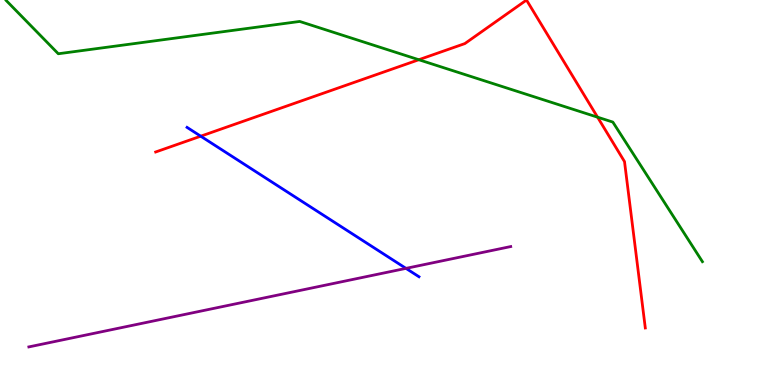[{'lines': ['blue', 'red'], 'intersections': [{'x': 2.59, 'y': 6.46}]}, {'lines': ['green', 'red'], 'intersections': [{'x': 5.4, 'y': 8.45}, {'x': 7.71, 'y': 6.96}]}, {'lines': ['purple', 'red'], 'intersections': []}, {'lines': ['blue', 'green'], 'intersections': []}, {'lines': ['blue', 'purple'], 'intersections': [{'x': 5.24, 'y': 3.03}]}, {'lines': ['green', 'purple'], 'intersections': []}]